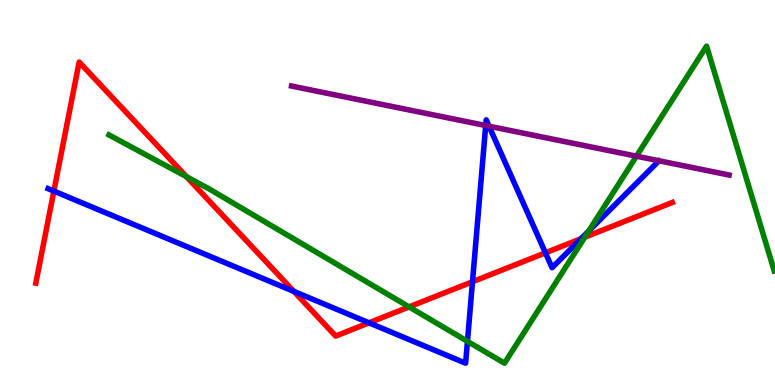[{'lines': ['blue', 'red'], 'intersections': [{'x': 0.695, 'y': 5.04}, {'x': 3.79, 'y': 2.43}, {'x': 4.76, 'y': 1.62}, {'x': 6.1, 'y': 2.68}, {'x': 7.04, 'y': 3.43}, {'x': 7.5, 'y': 3.8}]}, {'lines': ['green', 'red'], 'intersections': [{'x': 2.41, 'y': 5.41}, {'x': 5.28, 'y': 2.03}, {'x': 7.55, 'y': 3.84}]}, {'lines': ['purple', 'red'], 'intersections': []}, {'lines': ['blue', 'green'], 'intersections': [{'x': 6.03, 'y': 1.13}, {'x': 7.6, 'y': 4.0}]}, {'lines': ['blue', 'purple'], 'intersections': [{'x': 6.27, 'y': 6.74}, {'x': 6.31, 'y': 6.72}]}, {'lines': ['green', 'purple'], 'intersections': [{'x': 8.21, 'y': 5.94}]}]